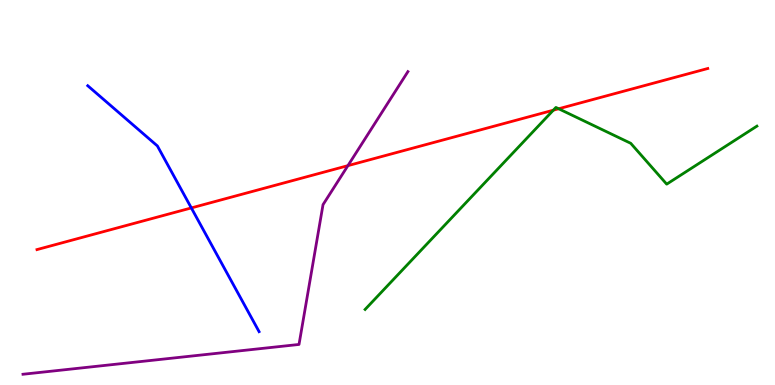[{'lines': ['blue', 'red'], 'intersections': [{'x': 2.47, 'y': 4.6}]}, {'lines': ['green', 'red'], 'intersections': [{'x': 7.14, 'y': 7.14}, {'x': 7.21, 'y': 7.18}]}, {'lines': ['purple', 'red'], 'intersections': [{'x': 4.49, 'y': 5.7}]}, {'lines': ['blue', 'green'], 'intersections': []}, {'lines': ['blue', 'purple'], 'intersections': []}, {'lines': ['green', 'purple'], 'intersections': []}]